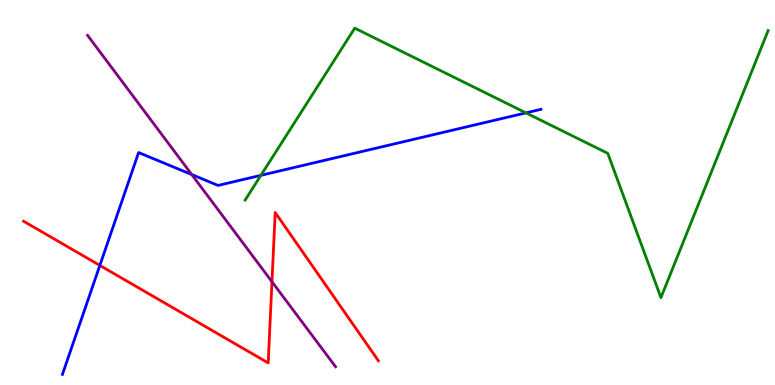[{'lines': ['blue', 'red'], 'intersections': [{'x': 1.29, 'y': 3.11}]}, {'lines': ['green', 'red'], 'intersections': []}, {'lines': ['purple', 'red'], 'intersections': [{'x': 3.51, 'y': 2.68}]}, {'lines': ['blue', 'green'], 'intersections': [{'x': 3.37, 'y': 5.45}, {'x': 6.79, 'y': 7.07}]}, {'lines': ['blue', 'purple'], 'intersections': [{'x': 2.47, 'y': 5.47}]}, {'lines': ['green', 'purple'], 'intersections': []}]